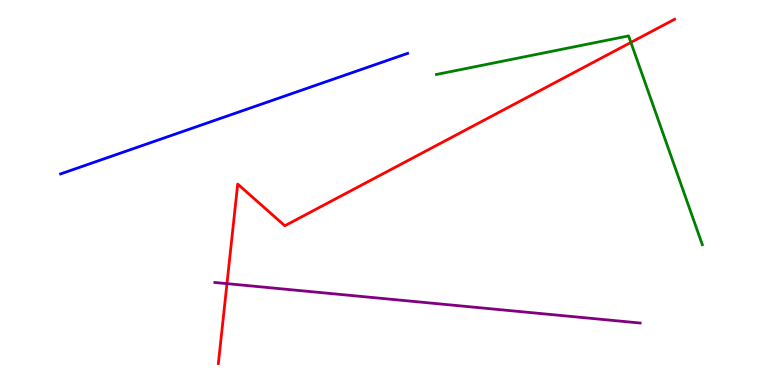[{'lines': ['blue', 'red'], 'intersections': []}, {'lines': ['green', 'red'], 'intersections': [{'x': 8.14, 'y': 8.9}]}, {'lines': ['purple', 'red'], 'intersections': [{'x': 2.93, 'y': 2.63}]}, {'lines': ['blue', 'green'], 'intersections': []}, {'lines': ['blue', 'purple'], 'intersections': []}, {'lines': ['green', 'purple'], 'intersections': []}]